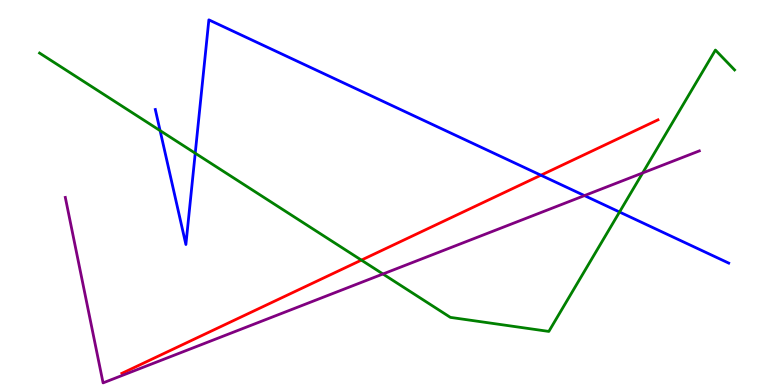[{'lines': ['blue', 'red'], 'intersections': [{'x': 6.98, 'y': 5.45}]}, {'lines': ['green', 'red'], 'intersections': [{'x': 4.66, 'y': 3.24}]}, {'lines': ['purple', 'red'], 'intersections': []}, {'lines': ['blue', 'green'], 'intersections': [{'x': 2.07, 'y': 6.61}, {'x': 2.52, 'y': 6.02}, {'x': 7.99, 'y': 4.49}]}, {'lines': ['blue', 'purple'], 'intersections': [{'x': 7.54, 'y': 4.92}]}, {'lines': ['green', 'purple'], 'intersections': [{'x': 4.94, 'y': 2.88}, {'x': 8.29, 'y': 5.51}]}]